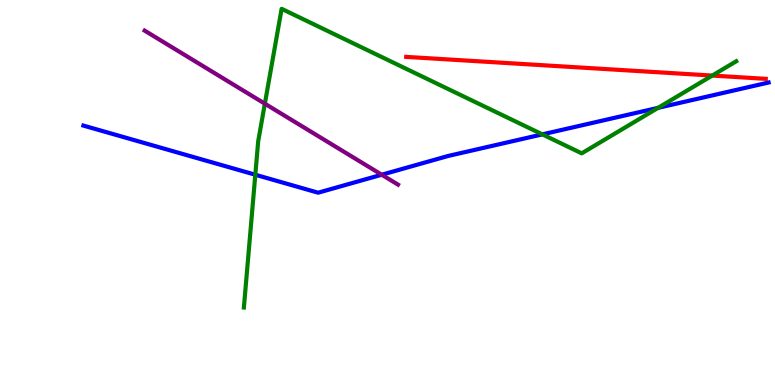[{'lines': ['blue', 'red'], 'intersections': []}, {'lines': ['green', 'red'], 'intersections': [{'x': 9.19, 'y': 8.04}]}, {'lines': ['purple', 'red'], 'intersections': []}, {'lines': ['blue', 'green'], 'intersections': [{'x': 3.29, 'y': 5.46}, {'x': 7.0, 'y': 6.51}, {'x': 8.49, 'y': 7.2}]}, {'lines': ['blue', 'purple'], 'intersections': [{'x': 4.93, 'y': 5.46}]}, {'lines': ['green', 'purple'], 'intersections': [{'x': 3.42, 'y': 7.31}]}]